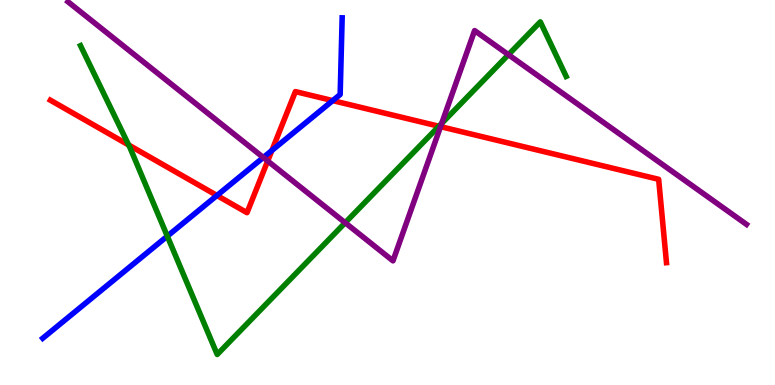[{'lines': ['blue', 'red'], 'intersections': [{'x': 2.8, 'y': 4.92}, {'x': 3.51, 'y': 6.09}, {'x': 4.29, 'y': 7.39}]}, {'lines': ['green', 'red'], 'intersections': [{'x': 1.66, 'y': 6.23}, {'x': 5.66, 'y': 6.72}]}, {'lines': ['purple', 'red'], 'intersections': [{'x': 3.45, 'y': 5.82}, {'x': 5.68, 'y': 6.71}]}, {'lines': ['blue', 'green'], 'intersections': [{'x': 2.16, 'y': 3.87}]}, {'lines': ['blue', 'purple'], 'intersections': [{'x': 3.4, 'y': 5.91}]}, {'lines': ['green', 'purple'], 'intersections': [{'x': 4.45, 'y': 4.21}, {'x': 5.7, 'y': 6.8}, {'x': 6.56, 'y': 8.58}]}]